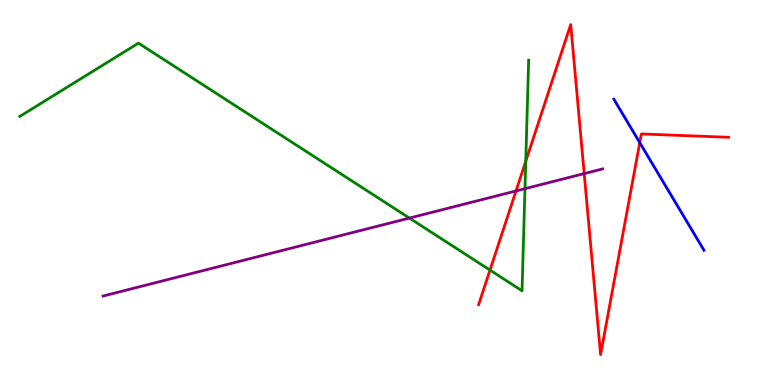[{'lines': ['blue', 'red'], 'intersections': [{'x': 8.25, 'y': 6.29}]}, {'lines': ['green', 'red'], 'intersections': [{'x': 6.32, 'y': 2.98}, {'x': 6.78, 'y': 5.81}]}, {'lines': ['purple', 'red'], 'intersections': [{'x': 6.66, 'y': 5.04}, {'x': 7.54, 'y': 5.49}]}, {'lines': ['blue', 'green'], 'intersections': []}, {'lines': ['blue', 'purple'], 'intersections': []}, {'lines': ['green', 'purple'], 'intersections': [{'x': 5.28, 'y': 4.34}, {'x': 6.77, 'y': 5.1}]}]